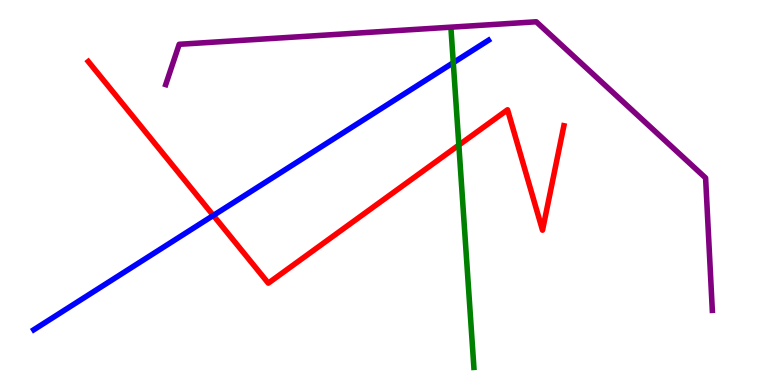[{'lines': ['blue', 'red'], 'intersections': [{'x': 2.75, 'y': 4.4}]}, {'lines': ['green', 'red'], 'intersections': [{'x': 5.92, 'y': 6.23}]}, {'lines': ['purple', 'red'], 'intersections': []}, {'lines': ['blue', 'green'], 'intersections': [{'x': 5.85, 'y': 8.37}]}, {'lines': ['blue', 'purple'], 'intersections': []}, {'lines': ['green', 'purple'], 'intersections': []}]